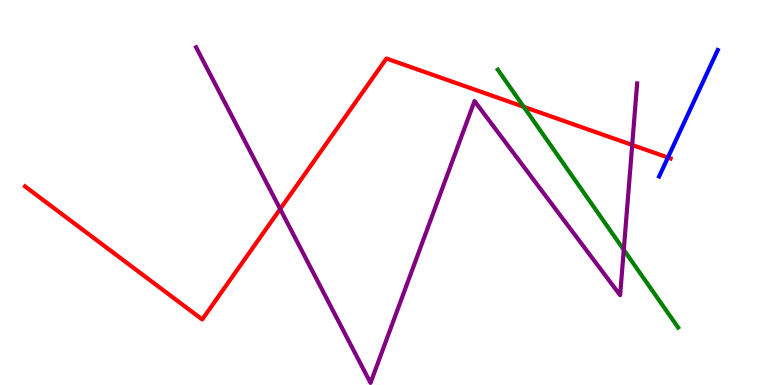[{'lines': ['blue', 'red'], 'intersections': [{'x': 8.62, 'y': 5.91}]}, {'lines': ['green', 'red'], 'intersections': [{'x': 6.76, 'y': 7.23}]}, {'lines': ['purple', 'red'], 'intersections': [{'x': 3.62, 'y': 4.57}, {'x': 8.16, 'y': 6.23}]}, {'lines': ['blue', 'green'], 'intersections': []}, {'lines': ['blue', 'purple'], 'intersections': []}, {'lines': ['green', 'purple'], 'intersections': [{'x': 8.05, 'y': 3.51}]}]